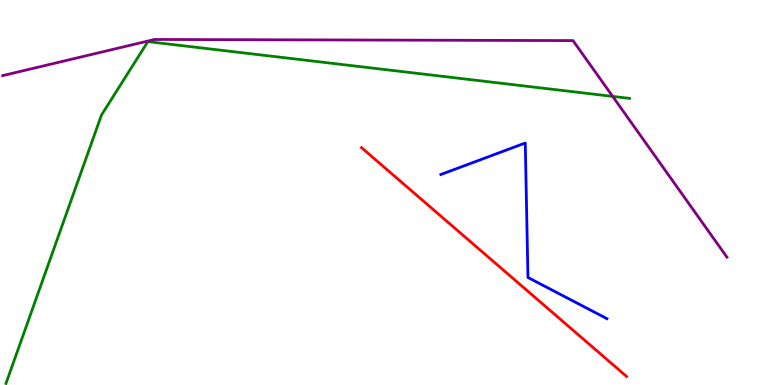[{'lines': ['blue', 'red'], 'intersections': []}, {'lines': ['green', 'red'], 'intersections': []}, {'lines': ['purple', 'red'], 'intersections': []}, {'lines': ['blue', 'green'], 'intersections': []}, {'lines': ['blue', 'purple'], 'intersections': []}, {'lines': ['green', 'purple'], 'intersections': [{'x': 7.91, 'y': 7.5}]}]